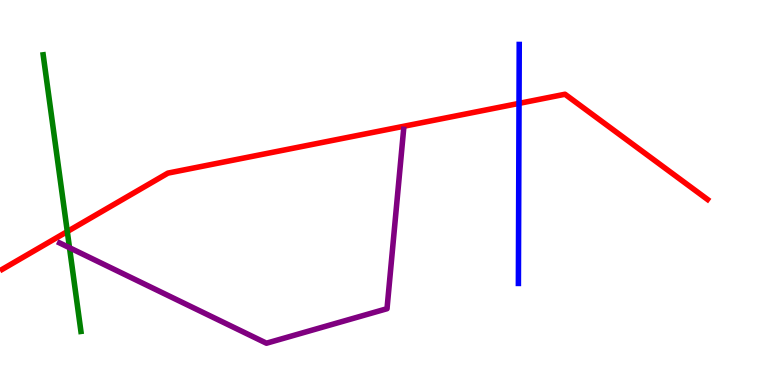[{'lines': ['blue', 'red'], 'intersections': [{'x': 6.7, 'y': 7.31}]}, {'lines': ['green', 'red'], 'intersections': [{'x': 0.868, 'y': 3.99}]}, {'lines': ['purple', 'red'], 'intersections': []}, {'lines': ['blue', 'green'], 'intersections': []}, {'lines': ['blue', 'purple'], 'intersections': []}, {'lines': ['green', 'purple'], 'intersections': [{'x': 0.897, 'y': 3.57}]}]